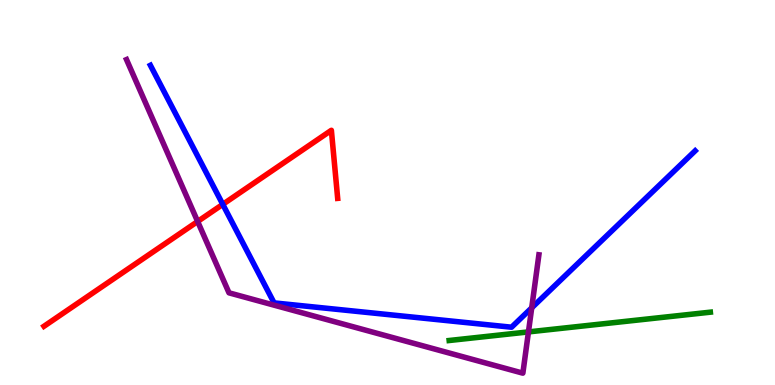[{'lines': ['blue', 'red'], 'intersections': [{'x': 2.87, 'y': 4.69}]}, {'lines': ['green', 'red'], 'intersections': []}, {'lines': ['purple', 'red'], 'intersections': [{'x': 2.55, 'y': 4.25}]}, {'lines': ['blue', 'green'], 'intersections': []}, {'lines': ['blue', 'purple'], 'intersections': [{'x': 6.86, 'y': 2.0}]}, {'lines': ['green', 'purple'], 'intersections': [{'x': 6.82, 'y': 1.38}]}]